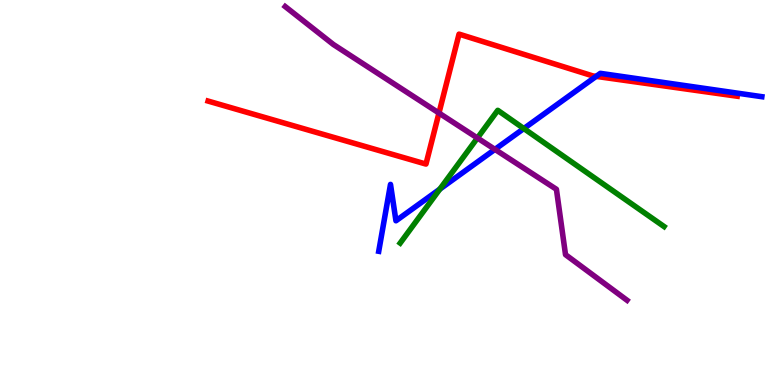[{'lines': ['blue', 'red'], 'intersections': [{'x': 7.69, 'y': 8.02}]}, {'lines': ['green', 'red'], 'intersections': []}, {'lines': ['purple', 'red'], 'intersections': [{'x': 5.66, 'y': 7.06}]}, {'lines': ['blue', 'green'], 'intersections': [{'x': 5.68, 'y': 5.09}, {'x': 6.76, 'y': 6.66}]}, {'lines': ['blue', 'purple'], 'intersections': [{'x': 6.39, 'y': 6.12}]}, {'lines': ['green', 'purple'], 'intersections': [{'x': 6.16, 'y': 6.42}]}]